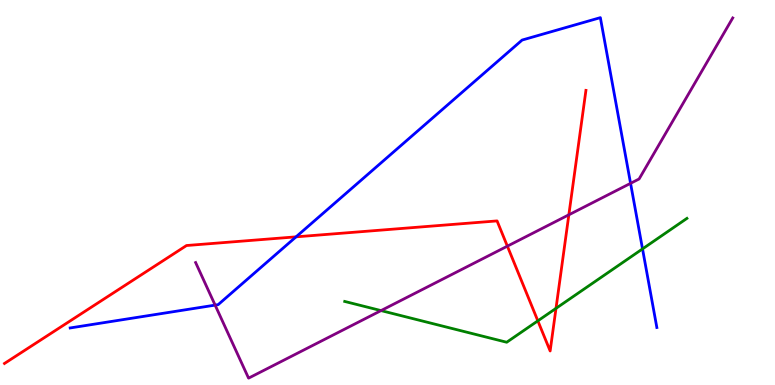[{'lines': ['blue', 'red'], 'intersections': [{'x': 3.82, 'y': 3.85}]}, {'lines': ['green', 'red'], 'intersections': [{'x': 6.94, 'y': 1.67}, {'x': 7.17, 'y': 1.99}]}, {'lines': ['purple', 'red'], 'intersections': [{'x': 6.55, 'y': 3.61}, {'x': 7.34, 'y': 4.42}]}, {'lines': ['blue', 'green'], 'intersections': [{'x': 8.29, 'y': 3.53}]}, {'lines': ['blue', 'purple'], 'intersections': [{'x': 2.78, 'y': 2.07}, {'x': 8.14, 'y': 5.24}]}, {'lines': ['green', 'purple'], 'intersections': [{'x': 4.92, 'y': 1.93}]}]